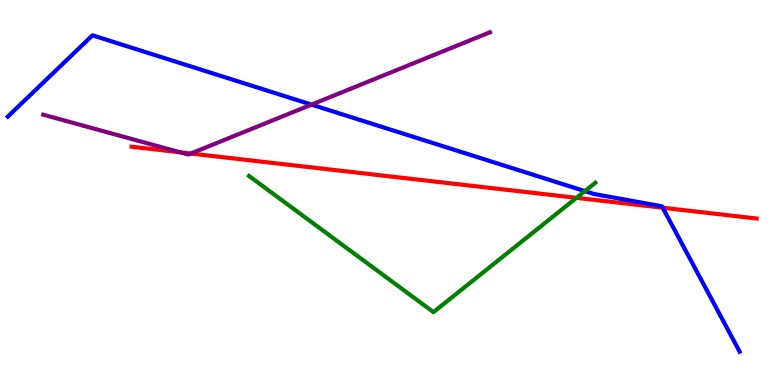[{'lines': ['blue', 'red'], 'intersections': [{'x': 8.55, 'y': 4.6}]}, {'lines': ['green', 'red'], 'intersections': [{'x': 7.44, 'y': 4.86}]}, {'lines': ['purple', 'red'], 'intersections': [{'x': 2.32, 'y': 6.04}, {'x': 2.46, 'y': 6.01}]}, {'lines': ['blue', 'green'], 'intersections': [{'x': 7.55, 'y': 5.04}]}, {'lines': ['blue', 'purple'], 'intersections': [{'x': 4.02, 'y': 7.28}]}, {'lines': ['green', 'purple'], 'intersections': []}]